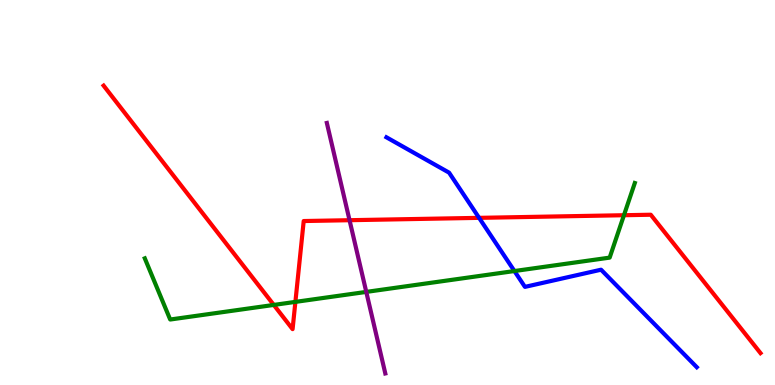[{'lines': ['blue', 'red'], 'intersections': [{'x': 6.18, 'y': 4.34}]}, {'lines': ['green', 'red'], 'intersections': [{'x': 3.53, 'y': 2.08}, {'x': 3.81, 'y': 2.16}, {'x': 8.05, 'y': 4.41}]}, {'lines': ['purple', 'red'], 'intersections': [{'x': 4.51, 'y': 4.28}]}, {'lines': ['blue', 'green'], 'intersections': [{'x': 6.64, 'y': 2.96}]}, {'lines': ['blue', 'purple'], 'intersections': []}, {'lines': ['green', 'purple'], 'intersections': [{'x': 4.73, 'y': 2.42}]}]